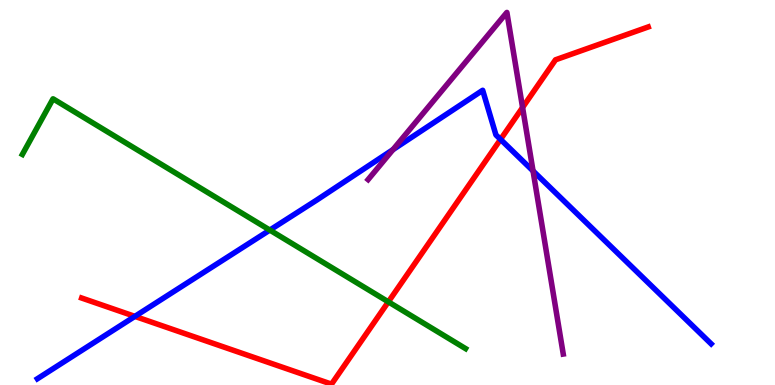[{'lines': ['blue', 'red'], 'intersections': [{'x': 1.74, 'y': 1.78}, {'x': 6.46, 'y': 6.38}]}, {'lines': ['green', 'red'], 'intersections': [{'x': 5.01, 'y': 2.16}]}, {'lines': ['purple', 'red'], 'intersections': [{'x': 6.74, 'y': 7.21}]}, {'lines': ['blue', 'green'], 'intersections': [{'x': 3.48, 'y': 4.02}]}, {'lines': ['blue', 'purple'], 'intersections': [{'x': 5.07, 'y': 6.11}, {'x': 6.88, 'y': 5.56}]}, {'lines': ['green', 'purple'], 'intersections': []}]